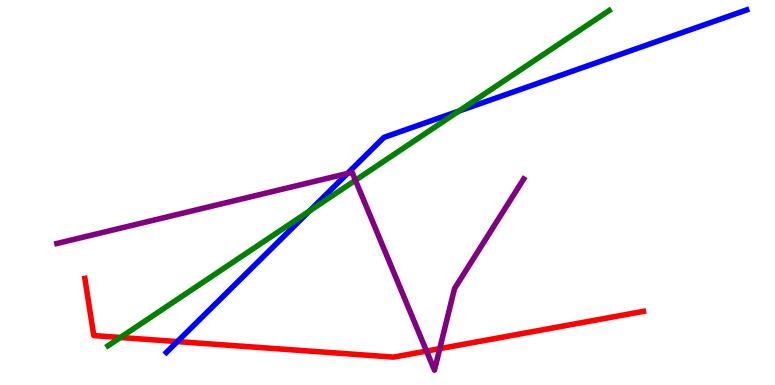[{'lines': ['blue', 'red'], 'intersections': [{'x': 2.29, 'y': 1.13}]}, {'lines': ['green', 'red'], 'intersections': [{'x': 1.55, 'y': 1.23}]}, {'lines': ['purple', 'red'], 'intersections': [{'x': 5.5, 'y': 0.881}, {'x': 5.67, 'y': 0.944}]}, {'lines': ['blue', 'green'], 'intersections': [{'x': 3.99, 'y': 4.52}, {'x': 5.92, 'y': 7.11}]}, {'lines': ['blue', 'purple'], 'intersections': [{'x': 4.48, 'y': 5.49}]}, {'lines': ['green', 'purple'], 'intersections': [{'x': 4.59, 'y': 5.32}]}]